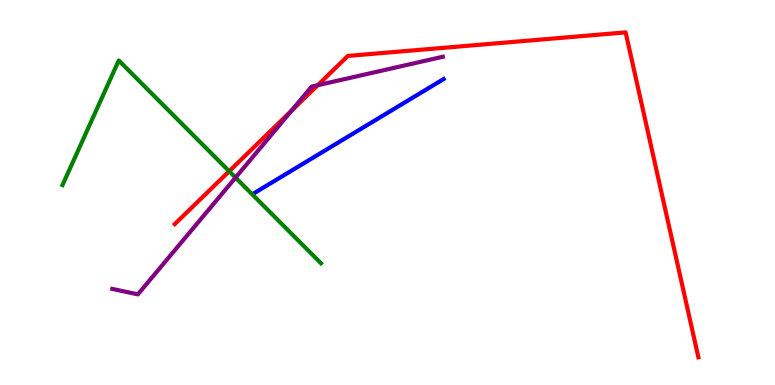[{'lines': ['blue', 'red'], 'intersections': []}, {'lines': ['green', 'red'], 'intersections': [{'x': 2.96, 'y': 5.55}]}, {'lines': ['purple', 'red'], 'intersections': [{'x': 3.76, 'y': 7.12}, {'x': 4.1, 'y': 7.79}]}, {'lines': ['blue', 'green'], 'intersections': []}, {'lines': ['blue', 'purple'], 'intersections': []}, {'lines': ['green', 'purple'], 'intersections': [{'x': 3.04, 'y': 5.39}]}]